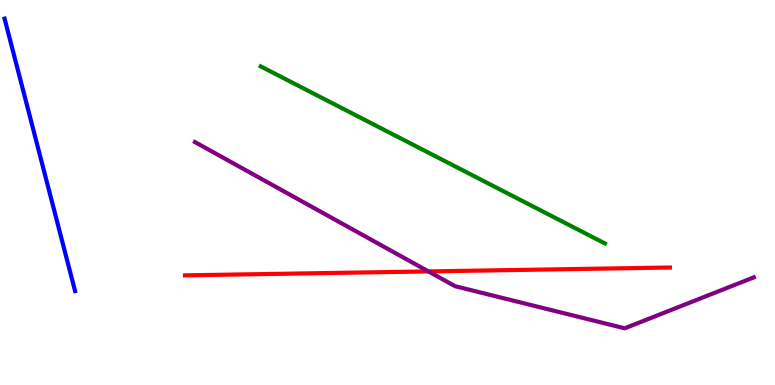[{'lines': ['blue', 'red'], 'intersections': []}, {'lines': ['green', 'red'], 'intersections': []}, {'lines': ['purple', 'red'], 'intersections': [{'x': 5.53, 'y': 2.95}]}, {'lines': ['blue', 'green'], 'intersections': []}, {'lines': ['blue', 'purple'], 'intersections': []}, {'lines': ['green', 'purple'], 'intersections': []}]